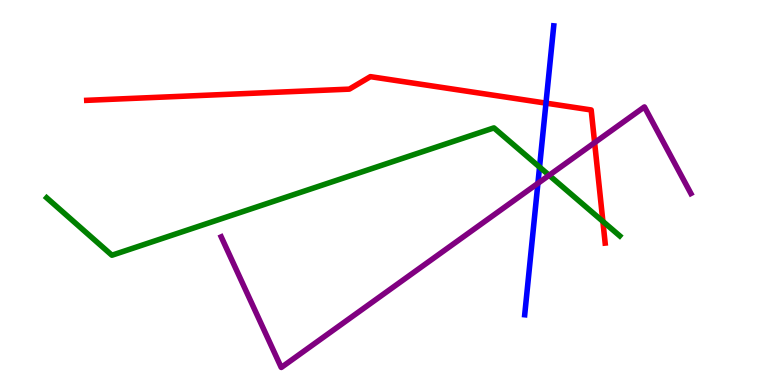[{'lines': ['blue', 'red'], 'intersections': [{'x': 7.04, 'y': 7.32}]}, {'lines': ['green', 'red'], 'intersections': [{'x': 7.78, 'y': 4.25}]}, {'lines': ['purple', 'red'], 'intersections': [{'x': 7.67, 'y': 6.29}]}, {'lines': ['blue', 'green'], 'intersections': [{'x': 6.96, 'y': 5.66}]}, {'lines': ['blue', 'purple'], 'intersections': [{'x': 6.94, 'y': 5.24}]}, {'lines': ['green', 'purple'], 'intersections': [{'x': 7.09, 'y': 5.45}]}]